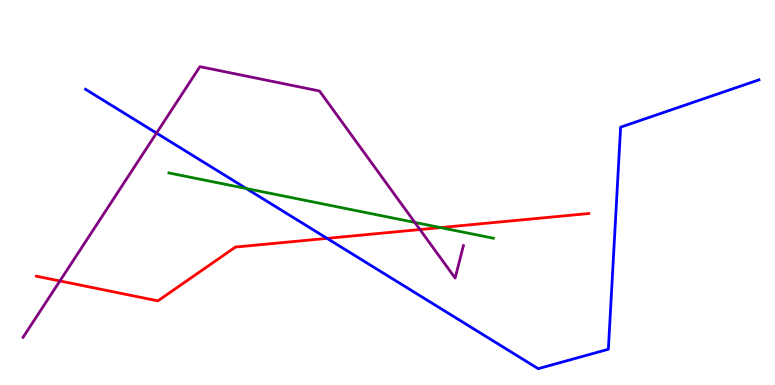[{'lines': ['blue', 'red'], 'intersections': [{'x': 4.22, 'y': 3.81}]}, {'lines': ['green', 'red'], 'intersections': [{'x': 5.68, 'y': 4.09}]}, {'lines': ['purple', 'red'], 'intersections': [{'x': 0.773, 'y': 2.7}, {'x': 5.42, 'y': 4.04}]}, {'lines': ['blue', 'green'], 'intersections': [{'x': 3.18, 'y': 5.1}]}, {'lines': ['blue', 'purple'], 'intersections': [{'x': 2.02, 'y': 6.54}]}, {'lines': ['green', 'purple'], 'intersections': [{'x': 5.35, 'y': 4.22}]}]